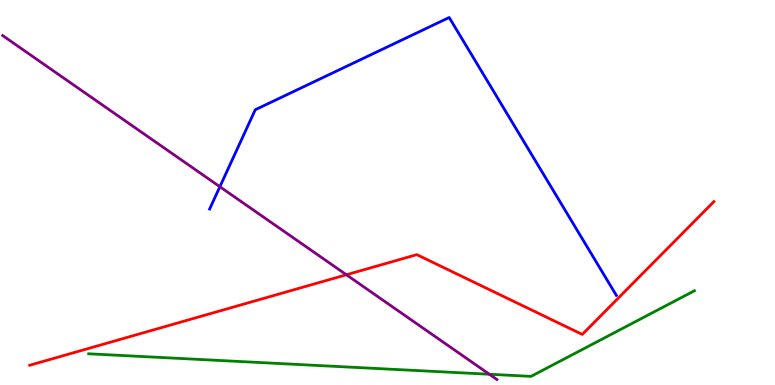[{'lines': ['blue', 'red'], 'intersections': []}, {'lines': ['green', 'red'], 'intersections': []}, {'lines': ['purple', 'red'], 'intersections': [{'x': 4.47, 'y': 2.86}]}, {'lines': ['blue', 'green'], 'intersections': []}, {'lines': ['blue', 'purple'], 'intersections': [{'x': 2.84, 'y': 5.15}]}, {'lines': ['green', 'purple'], 'intersections': [{'x': 6.31, 'y': 0.279}]}]